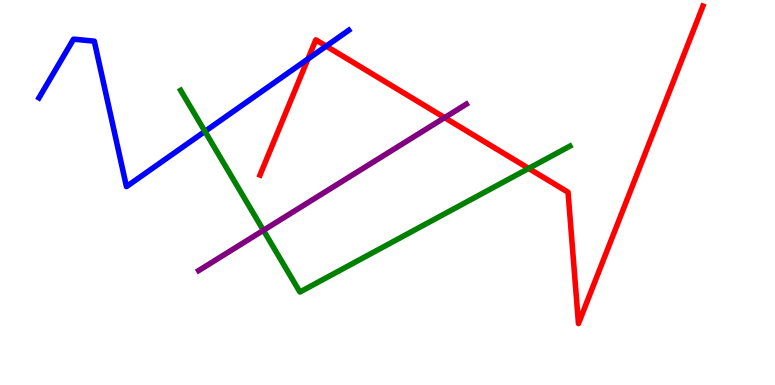[{'lines': ['blue', 'red'], 'intersections': [{'x': 3.97, 'y': 8.47}, {'x': 4.21, 'y': 8.8}]}, {'lines': ['green', 'red'], 'intersections': [{'x': 6.82, 'y': 5.63}]}, {'lines': ['purple', 'red'], 'intersections': [{'x': 5.74, 'y': 6.94}]}, {'lines': ['blue', 'green'], 'intersections': [{'x': 2.64, 'y': 6.59}]}, {'lines': ['blue', 'purple'], 'intersections': []}, {'lines': ['green', 'purple'], 'intersections': [{'x': 3.4, 'y': 4.02}]}]